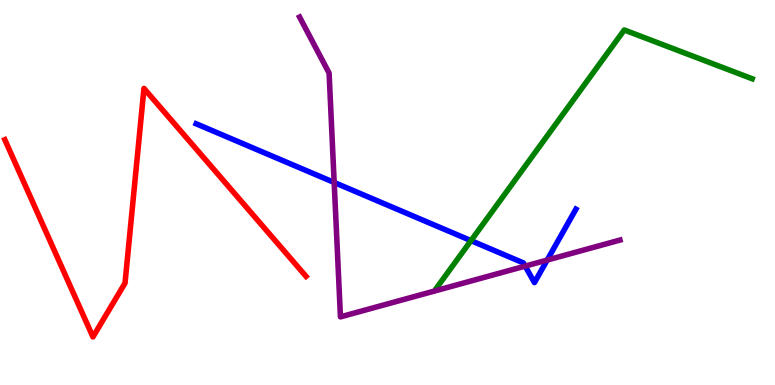[{'lines': ['blue', 'red'], 'intersections': []}, {'lines': ['green', 'red'], 'intersections': []}, {'lines': ['purple', 'red'], 'intersections': []}, {'lines': ['blue', 'green'], 'intersections': [{'x': 6.08, 'y': 3.75}]}, {'lines': ['blue', 'purple'], 'intersections': [{'x': 4.31, 'y': 5.26}, {'x': 6.78, 'y': 3.09}, {'x': 7.06, 'y': 3.24}]}, {'lines': ['green', 'purple'], 'intersections': []}]